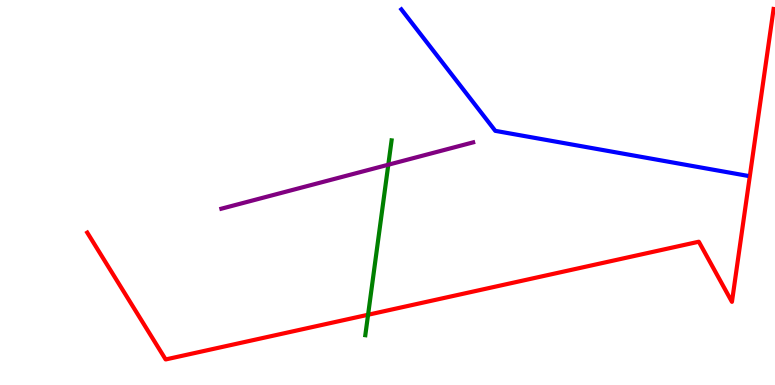[{'lines': ['blue', 'red'], 'intersections': []}, {'lines': ['green', 'red'], 'intersections': [{'x': 4.75, 'y': 1.82}]}, {'lines': ['purple', 'red'], 'intersections': []}, {'lines': ['blue', 'green'], 'intersections': []}, {'lines': ['blue', 'purple'], 'intersections': []}, {'lines': ['green', 'purple'], 'intersections': [{'x': 5.01, 'y': 5.72}]}]